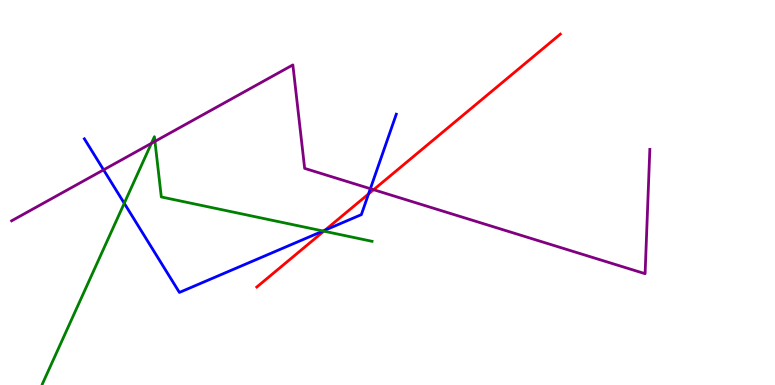[{'lines': ['blue', 'red'], 'intersections': [{'x': 4.19, 'y': 4.02}, {'x': 4.76, 'y': 4.96}]}, {'lines': ['green', 'red'], 'intersections': [{'x': 4.18, 'y': 4.0}]}, {'lines': ['purple', 'red'], 'intersections': [{'x': 4.82, 'y': 5.07}]}, {'lines': ['blue', 'green'], 'intersections': [{'x': 1.6, 'y': 4.72}, {'x': 4.17, 'y': 4.0}]}, {'lines': ['blue', 'purple'], 'intersections': [{'x': 1.34, 'y': 5.59}, {'x': 4.78, 'y': 5.1}]}, {'lines': ['green', 'purple'], 'intersections': [{'x': 1.95, 'y': 6.28}, {'x': 2.0, 'y': 6.33}]}]